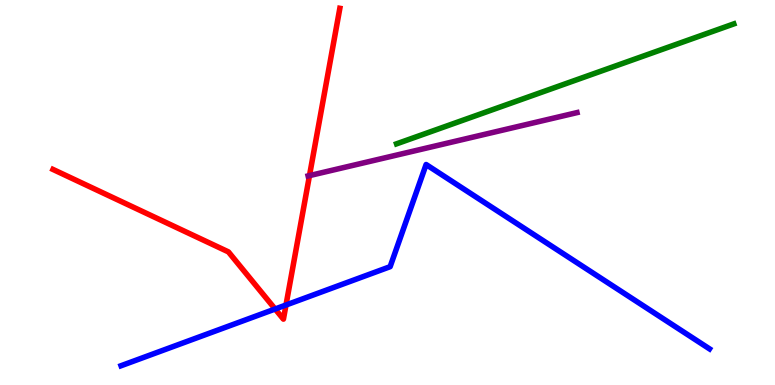[{'lines': ['blue', 'red'], 'intersections': [{'x': 3.55, 'y': 1.97}, {'x': 3.69, 'y': 2.08}]}, {'lines': ['green', 'red'], 'intersections': []}, {'lines': ['purple', 'red'], 'intersections': [{'x': 3.99, 'y': 5.44}]}, {'lines': ['blue', 'green'], 'intersections': []}, {'lines': ['blue', 'purple'], 'intersections': []}, {'lines': ['green', 'purple'], 'intersections': []}]